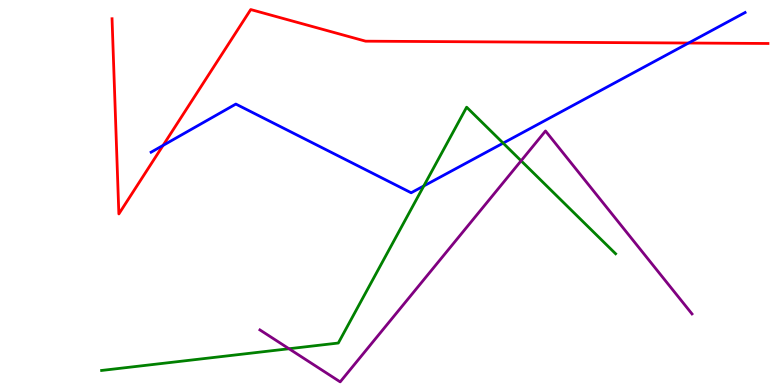[{'lines': ['blue', 'red'], 'intersections': [{'x': 2.1, 'y': 6.22}, {'x': 8.88, 'y': 8.88}]}, {'lines': ['green', 'red'], 'intersections': []}, {'lines': ['purple', 'red'], 'intersections': []}, {'lines': ['blue', 'green'], 'intersections': [{'x': 5.47, 'y': 5.17}, {'x': 6.49, 'y': 6.28}]}, {'lines': ['blue', 'purple'], 'intersections': []}, {'lines': ['green', 'purple'], 'intersections': [{'x': 3.73, 'y': 0.942}, {'x': 6.72, 'y': 5.82}]}]